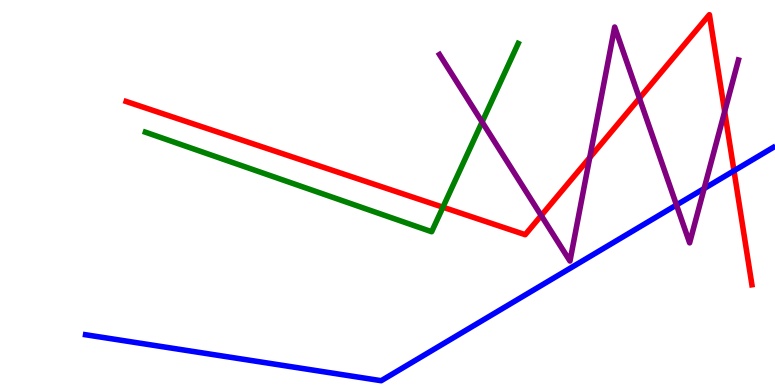[{'lines': ['blue', 'red'], 'intersections': [{'x': 9.47, 'y': 5.56}]}, {'lines': ['green', 'red'], 'intersections': [{'x': 5.72, 'y': 4.62}]}, {'lines': ['purple', 'red'], 'intersections': [{'x': 6.98, 'y': 4.4}, {'x': 7.61, 'y': 5.91}, {'x': 8.25, 'y': 7.45}, {'x': 9.35, 'y': 7.1}]}, {'lines': ['blue', 'green'], 'intersections': []}, {'lines': ['blue', 'purple'], 'intersections': [{'x': 8.73, 'y': 4.68}, {'x': 9.09, 'y': 5.1}]}, {'lines': ['green', 'purple'], 'intersections': [{'x': 6.22, 'y': 6.83}]}]